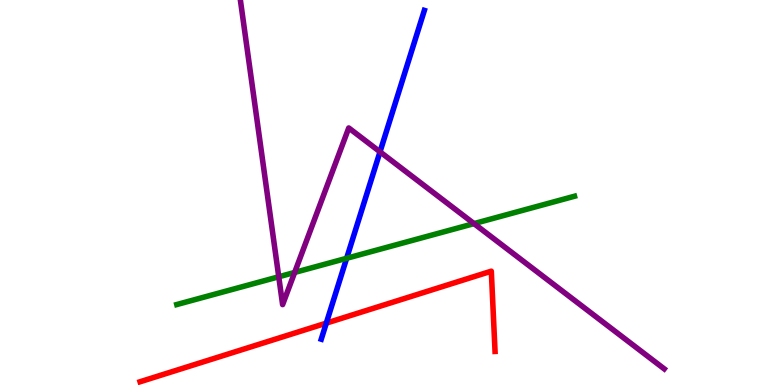[{'lines': ['blue', 'red'], 'intersections': [{'x': 4.21, 'y': 1.61}]}, {'lines': ['green', 'red'], 'intersections': []}, {'lines': ['purple', 'red'], 'intersections': []}, {'lines': ['blue', 'green'], 'intersections': [{'x': 4.47, 'y': 3.29}]}, {'lines': ['blue', 'purple'], 'intersections': [{'x': 4.9, 'y': 6.06}]}, {'lines': ['green', 'purple'], 'intersections': [{'x': 3.6, 'y': 2.81}, {'x': 3.8, 'y': 2.92}, {'x': 6.12, 'y': 4.19}]}]